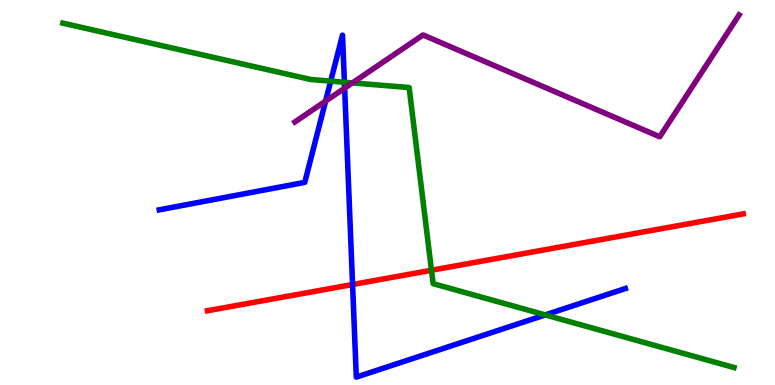[{'lines': ['blue', 'red'], 'intersections': [{'x': 4.55, 'y': 2.61}]}, {'lines': ['green', 'red'], 'intersections': [{'x': 5.57, 'y': 2.98}]}, {'lines': ['purple', 'red'], 'intersections': []}, {'lines': ['blue', 'green'], 'intersections': [{'x': 4.27, 'y': 7.89}, {'x': 4.44, 'y': 7.86}, {'x': 7.04, 'y': 1.82}]}, {'lines': ['blue', 'purple'], 'intersections': [{'x': 4.2, 'y': 7.37}, {'x': 4.45, 'y': 7.71}]}, {'lines': ['green', 'purple'], 'intersections': [{'x': 4.55, 'y': 7.85}]}]